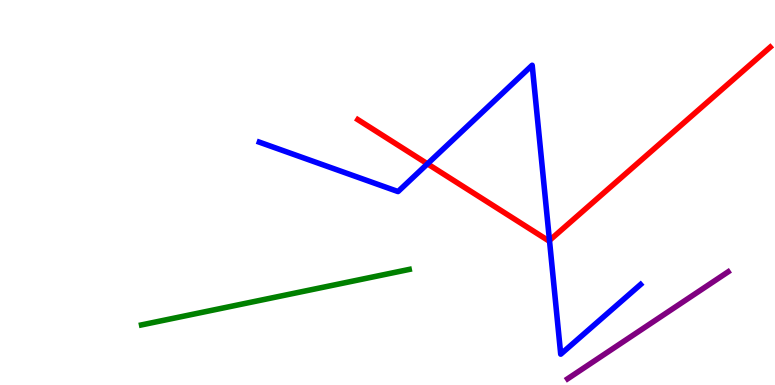[{'lines': ['blue', 'red'], 'intersections': [{'x': 5.52, 'y': 5.74}, {'x': 7.09, 'y': 3.75}]}, {'lines': ['green', 'red'], 'intersections': []}, {'lines': ['purple', 'red'], 'intersections': []}, {'lines': ['blue', 'green'], 'intersections': []}, {'lines': ['blue', 'purple'], 'intersections': []}, {'lines': ['green', 'purple'], 'intersections': []}]